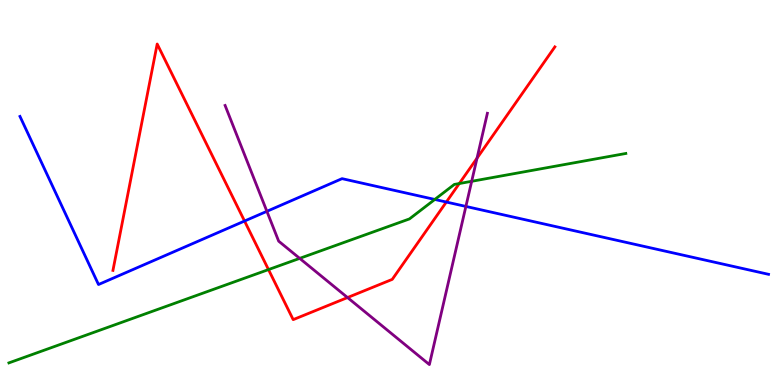[{'lines': ['blue', 'red'], 'intersections': [{'x': 3.16, 'y': 4.26}, {'x': 5.76, 'y': 4.75}]}, {'lines': ['green', 'red'], 'intersections': [{'x': 3.46, 'y': 3.0}, {'x': 5.93, 'y': 5.23}]}, {'lines': ['purple', 'red'], 'intersections': [{'x': 4.48, 'y': 2.27}, {'x': 6.16, 'y': 5.89}]}, {'lines': ['blue', 'green'], 'intersections': [{'x': 5.61, 'y': 4.82}]}, {'lines': ['blue', 'purple'], 'intersections': [{'x': 3.44, 'y': 4.51}, {'x': 6.01, 'y': 4.64}]}, {'lines': ['green', 'purple'], 'intersections': [{'x': 3.87, 'y': 3.29}, {'x': 6.09, 'y': 5.29}]}]